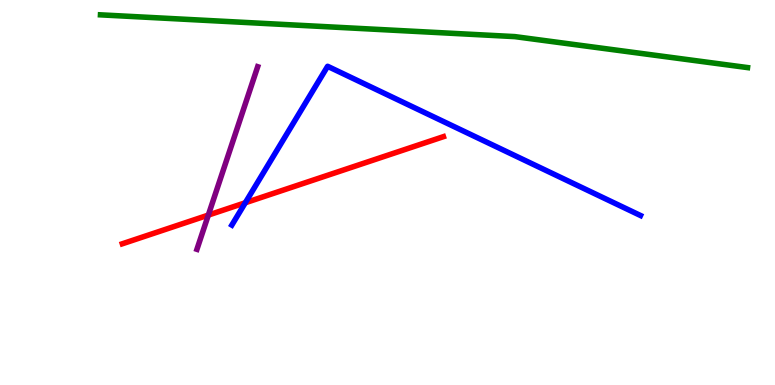[{'lines': ['blue', 'red'], 'intersections': [{'x': 3.17, 'y': 4.73}]}, {'lines': ['green', 'red'], 'intersections': []}, {'lines': ['purple', 'red'], 'intersections': [{'x': 2.69, 'y': 4.41}]}, {'lines': ['blue', 'green'], 'intersections': []}, {'lines': ['blue', 'purple'], 'intersections': []}, {'lines': ['green', 'purple'], 'intersections': []}]